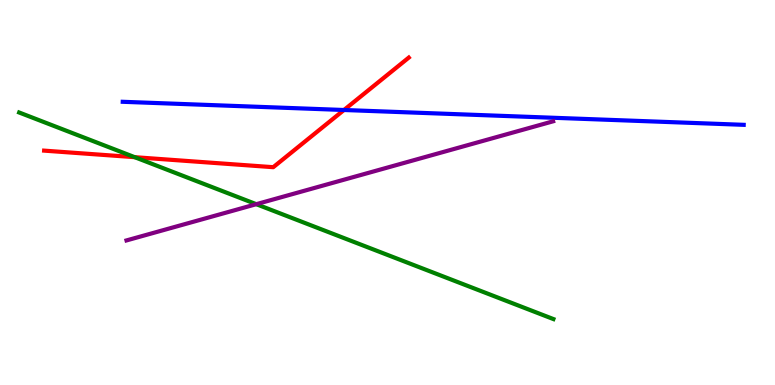[{'lines': ['blue', 'red'], 'intersections': [{'x': 4.44, 'y': 7.14}]}, {'lines': ['green', 'red'], 'intersections': [{'x': 1.74, 'y': 5.92}]}, {'lines': ['purple', 'red'], 'intersections': []}, {'lines': ['blue', 'green'], 'intersections': []}, {'lines': ['blue', 'purple'], 'intersections': []}, {'lines': ['green', 'purple'], 'intersections': [{'x': 3.31, 'y': 4.7}]}]